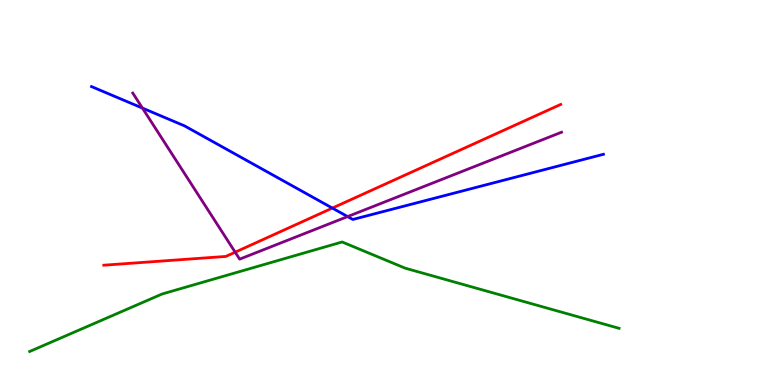[{'lines': ['blue', 'red'], 'intersections': [{'x': 4.29, 'y': 4.6}]}, {'lines': ['green', 'red'], 'intersections': []}, {'lines': ['purple', 'red'], 'intersections': [{'x': 3.03, 'y': 3.45}]}, {'lines': ['blue', 'green'], 'intersections': []}, {'lines': ['blue', 'purple'], 'intersections': [{'x': 1.84, 'y': 7.19}, {'x': 4.49, 'y': 4.37}]}, {'lines': ['green', 'purple'], 'intersections': []}]